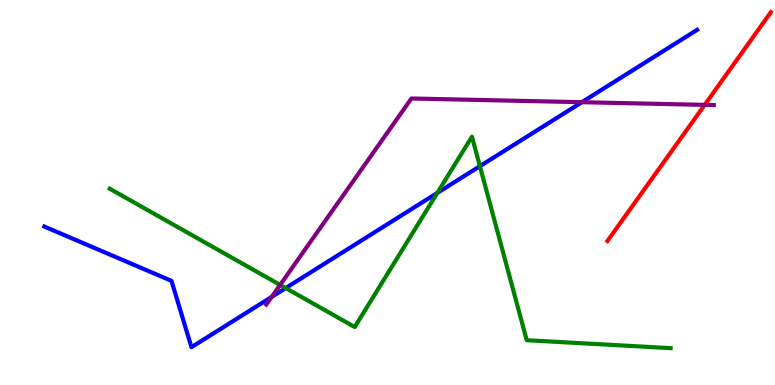[{'lines': ['blue', 'red'], 'intersections': []}, {'lines': ['green', 'red'], 'intersections': []}, {'lines': ['purple', 'red'], 'intersections': [{'x': 9.09, 'y': 7.28}]}, {'lines': ['blue', 'green'], 'intersections': [{'x': 3.69, 'y': 2.52}, {'x': 5.64, 'y': 4.99}, {'x': 6.19, 'y': 5.68}]}, {'lines': ['blue', 'purple'], 'intersections': [{'x': 3.51, 'y': 2.29}, {'x': 7.51, 'y': 7.35}]}, {'lines': ['green', 'purple'], 'intersections': [{'x': 3.61, 'y': 2.6}]}]